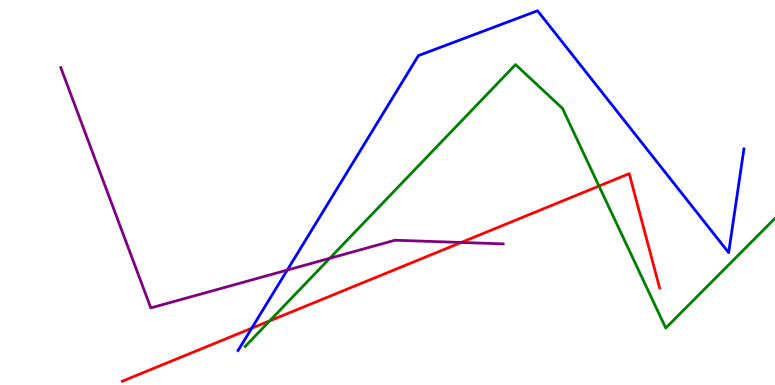[{'lines': ['blue', 'red'], 'intersections': [{'x': 3.25, 'y': 1.47}]}, {'lines': ['green', 'red'], 'intersections': [{'x': 3.48, 'y': 1.67}, {'x': 7.73, 'y': 5.17}]}, {'lines': ['purple', 'red'], 'intersections': [{'x': 5.95, 'y': 3.7}]}, {'lines': ['blue', 'green'], 'intersections': []}, {'lines': ['blue', 'purple'], 'intersections': [{'x': 3.71, 'y': 2.98}]}, {'lines': ['green', 'purple'], 'intersections': [{'x': 4.25, 'y': 3.29}]}]